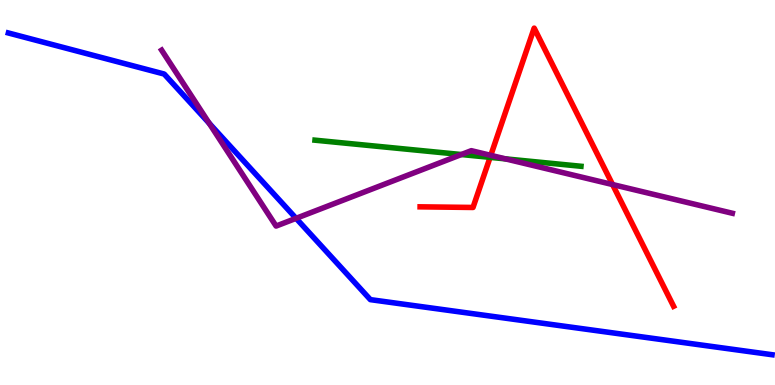[{'lines': ['blue', 'red'], 'intersections': []}, {'lines': ['green', 'red'], 'intersections': [{'x': 6.32, 'y': 5.91}]}, {'lines': ['purple', 'red'], 'intersections': [{'x': 6.33, 'y': 5.97}, {'x': 7.9, 'y': 5.21}]}, {'lines': ['blue', 'green'], 'intersections': []}, {'lines': ['blue', 'purple'], 'intersections': [{'x': 2.7, 'y': 6.8}, {'x': 3.82, 'y': 4.33}]}, {'lines': ['green', 'purple'], 'intersections': [{'x': 5.95, 'y': 5.99}, {'x': 6.52, 'y': 5.87}]}]